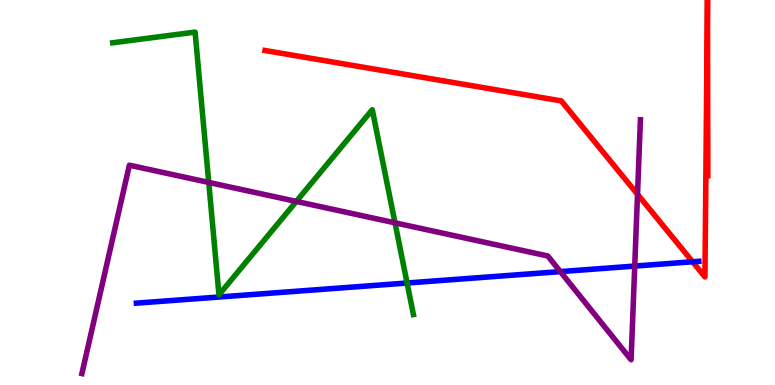[{'lines': ['blue', 'red'], 'intersections': [{'x': 8.94, 'y': 3.2}]}, {'lines': ['green', 'red'], 'intersections': []}, {'lines': ['purple', 'red'], 'intersections': [{'x': 8.23, 'y': 4.95}]}, {'lines': ['blue', 'green'], 'intersections': [{'x': 5.25, 'y': 2.65}]}, {'lines': ['blue', 'purple'], 'intersections': [{'x': 7.23, 'y': 2.95}, {'x': 8.19, 'y': 3.09}]}, {'lines': ['green', 'purple'], 'intersections': [{'x': 2.69, 'y': 5.26}, {'x': 3.82, 'y': 4.77}, {'x': 5.1, 'y': 4.21}]}]